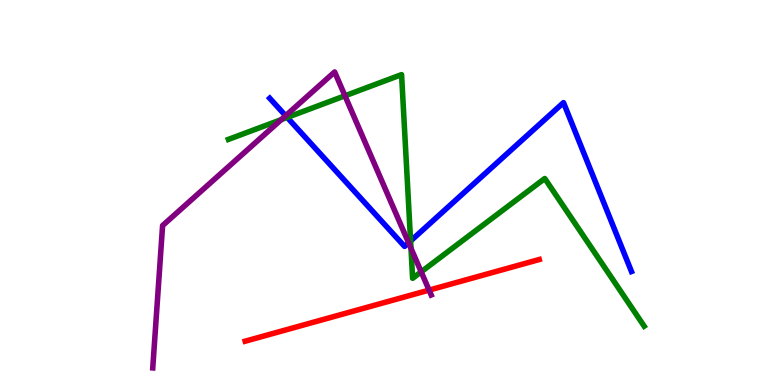[{'lines': ['blue', 'red'], 'intersections': []}, {'lines': ['green', 'red'], 'intersections': []}, {'lines': ['purple', 'red'], 'intersections': [{'x': 5.54, 'y': 2.46}]}, {'lines': ['blue', 'green'], 'intersections': [{'x': 3.71, 'y': 6.95}, {'x': 5.3, 'y': 3.74}]}, {'lines': ['blue', 'purple'], 'intersections': [{'x': 3.69, 'y': 6.99}, {'x': 5.27, 'y': 3.69}]}, {'lines': ['green', 'purple'], 'intersections': [{'x': 3.63, 'y': 6.89}, {'x': 4.45, 'y': 7.51}, {'x': 5.3, 'y': 3.55}, {'x': 5.43, 'y': 2.94}]}]